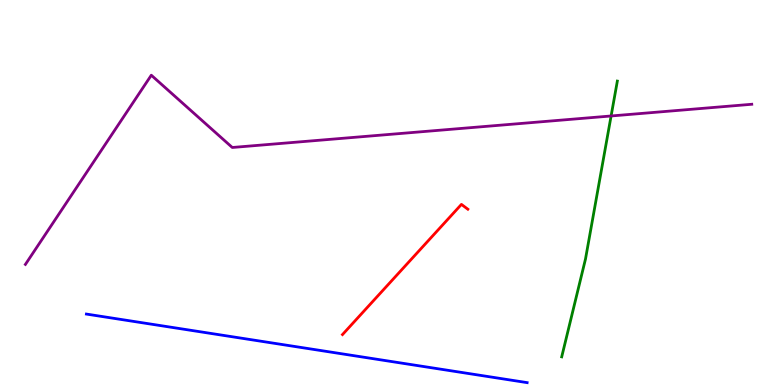[{'lines': ['blue', 'red'], 'intersections': []}, {'lines': ['green', 'red'], 'intersections': []}, {'lines': ['purple', 'red'], 'intersections': []}, {'lines': ['blue', 'green'], 'intersections': []}, {'lines': ['blue', 'purple'], 'intersections': []}, {'lines': ['green', 'purple'], 'intersections': [{'x': 7.89, 'y': 6.99}]}]